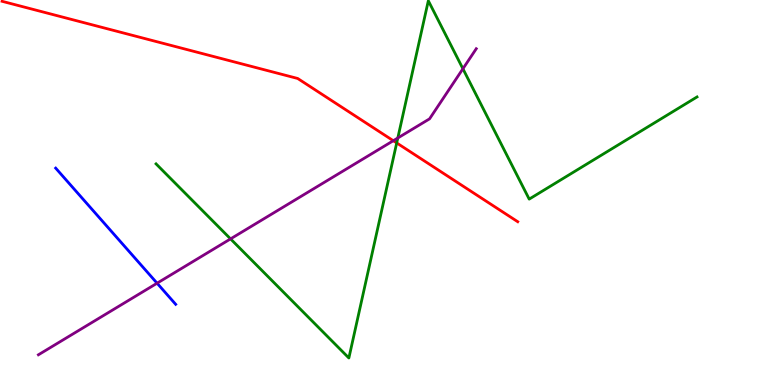[{'lines': ['blue', 'red'], 'intersections': []}, {'lines': ['green', 'red'], 'intersections': [{'x': 5.12, 'y': 6.29}]}, {'lines': ['purple', 'red'], 'intersections': [{'x': 5.07, 'y': 6.35}]}, {'lines': ['blue', 'green'], 'intersections': []}, {'lines': ['blue', 'purple'], 'intersections': [{'x': 2.03, 'y': 2.64}]}, {'lines': ['green', 'purple'], 'intersections': [{'x': 2.97, 'y': 3.8}, {'x': 5.13, 'y': 6.42}, {'x': 5.97, 'y': 8.21}]}]